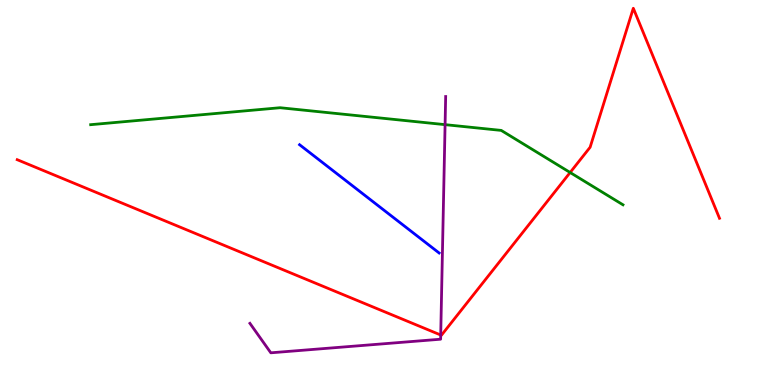[{'lines': ['blue', 'red'], 'intersections': []}, {'lines': ['green', 'red'], 'intersections': [{'x': 7.36, 'y': 5.52}]}, {'lines': ['purple', 'red'], 'intersections': [{'x': 5.69, 'y': 1.3}]}, {'lines': ['blue', 'green'], 'intersections': []}, {'lines': ['blue', 'purple'], 'intersections': []}, {'lines': ['green', 'purple'], 'intersections': [{'x': 5.74, 'y': 6.76}]}]